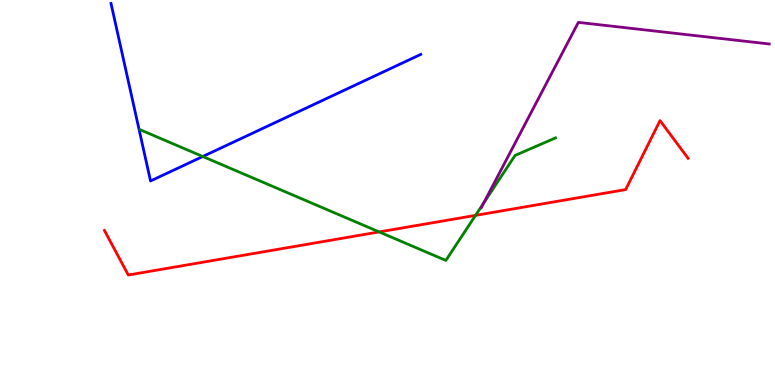[{'lines': ['blue', 'red'], 'intersections': []}, {'lines': ['green', 'red'], 'intersections': [{'x': 4.89, 'y': 3.98}, {'x': 6.14, 'y': 4.41}]}, {'lines': ['purple', 'red'], 'intersections': []}, {'lines': ['blue', 'green'], 'intersections': [{'x': 2.62, 'y': 5.94}]}, {'lines': ['blue', 'purple'], 'intersections': []}, {'lines': ['green', 'purple'], 'intersections': [{'x': 6.24, 'y': 4.73}]}]